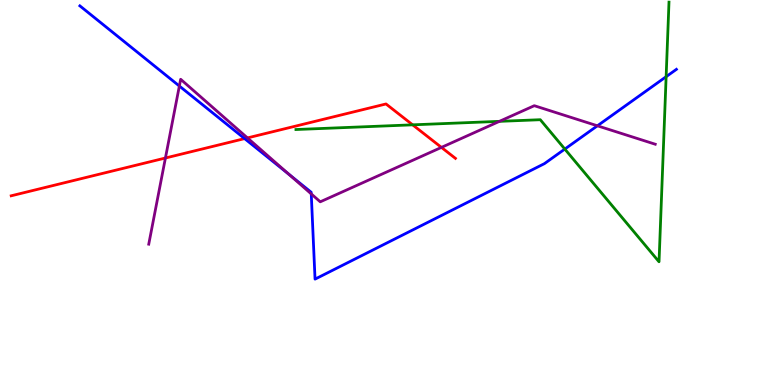[{'lines': ['blue', 'red'], 'intersections': [{'x': 3.16, 'y': 6.4}]}, {'lines': ['green', 'red'], 'intersections': [{'x': 5.32, 'y': 6.76}]}, {'lines': ['purple', 'red'], 'intersections': [{'x': 2.13, 'y': 5.9}, {'x': 3.19, 'y': 6.42}, {'x': 5.7, 'y': 6.17}]}, {'lines': ['blue', 'green'], 'intersections': [{'x': 7.29, 'y': 6.13}, {'x': 8.6, 'y': 8.01}]}, {'lines': ['blue', 'purple'], 'intersections': [{'x': 2.31, 'y': 7.77}, {'x': 3.73, 'y': 5.47}, {'x': 4.02, 'y': 4.96}, {'x': 7.71, 'y': 6.73}]}, {'lines': ['green', 'purple'], 'intersections': [{'x': 6.44, 'y': 6.85}]}]